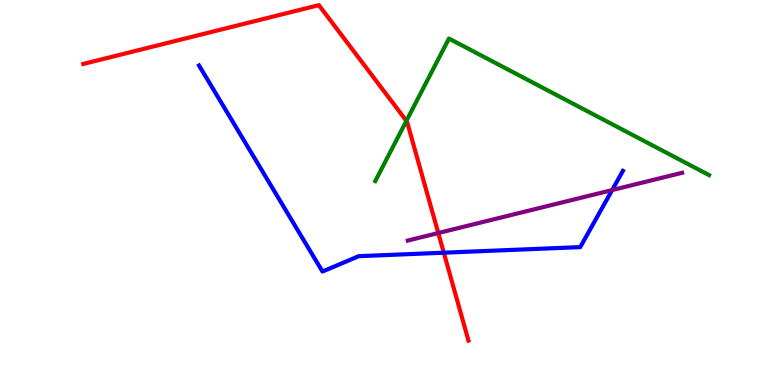[{'lines': ['blue', 'red'], 'intersections': [{'x': 5.73, 'y': 3.44}]}, {'lines': ['green', 'red'], 'intersections': [{'x': 5.24, 'y': 6.86}]}, {'lines': ['purple', 'red'], 'intersections': [{'x': 5.66, 'y': 3.95}]}, {'lines': ['blue', 'green'], 'intersections': []}, {'lines': ['blue', 'purple'], 'intersections': [{'x': 7.9, 'y': 5.06}]}, {'lines': ['green', 'purple'], 'intersections': []}]